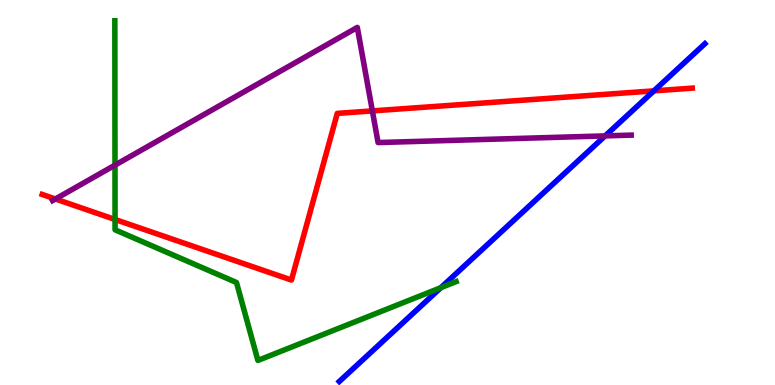[{'lines': ['blue', 'red'], 'intersections': [{'x': 8.44, 'y': 7.64}]}, {'lines': ['green', 'red'], 'intersections': [{'x': 1.48, 'y': 4.3}]}, {'lines': ['purple', 'red'], 'intersections': [{'x': 0.715, 'y': 4.83}, {'x': 4.8, 'y': 7.12}]}, {'lines': ['blue', 'green'], 'intersections': [{'x': 5.69, 'y': 2.53}]}, {'lines': ['blue', 'purple'], 'intersections': [{'x': 7.81, 'y': 6.47}]}, {'lines': ['green', 'purple'], 'intersections': [{'x': 1.48, 'y': 5.71}]}]